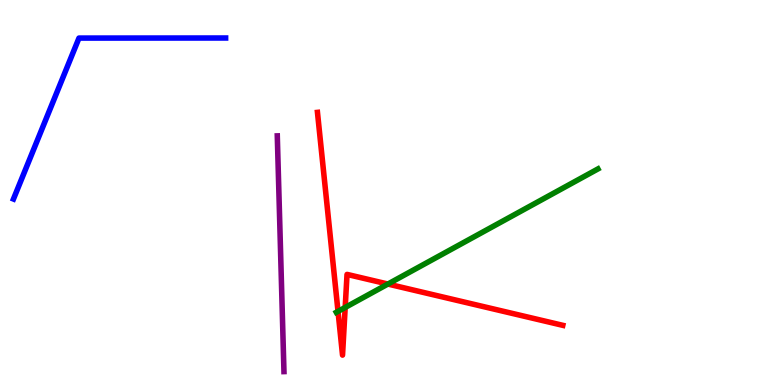[{'lines': ['blue', 'red'], 'intersections': []}, {'lines': ['green', 'red'], 'intersections': [{'x': 4.36, 'y': 1.91}, {'x': 4.45, 'y': 2.01}, {'x': 5.01, 'y': 2.62}]}, {'lines': ['purple', 'red'], 'intersections': []}, {'lines': ['blue', 'green'], 'intersections': []}, {'lines': ['blue', 'purple'], 'intersections': []}, {'lines': ['green', 'purple'], 'intersections': []}]